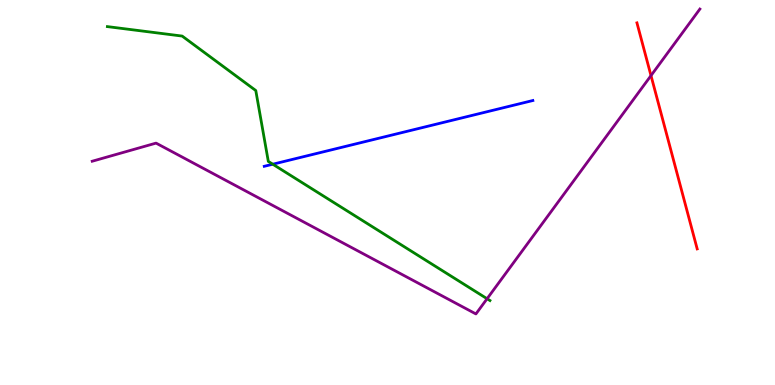[{'lines': ['blue', 'red'], 'intersections': []}, {'lines': ['green', 'red'], 'intersections': []}, {'lines': ['purple', 'red'], 'intersections': [{'x': 8.4, 'y': 8.04}]}, {'lines': ['blue', 'green'], 'intersections': [{'x': 3.52, 'y': 5.73}]}, {'lines': ['blue', 'purple'], 'intersections': []}, {'lines': ['green', 'purple'], 'intersections': [{'x': 6.28, 'y': 2.24}]}]